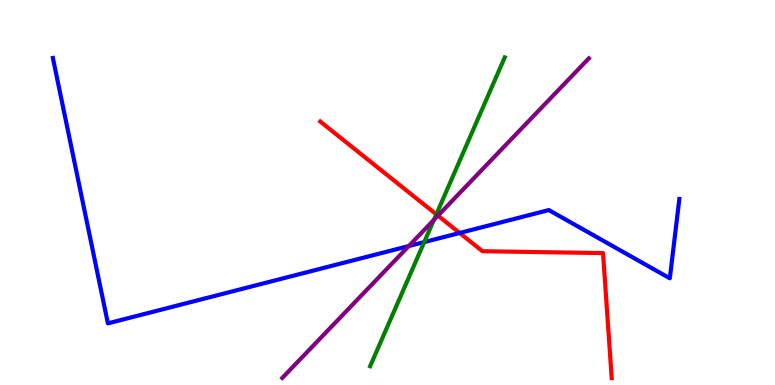[{'lines': ['blue', 'red'], 'intersections': [{'x': 5.93, 'y': 3.95}]}, {'lines': ['green', 'red'], 'intersections': [{'x': 5.63, 'y': 4.43}]}, {'lines': ['purple', 'red'], 'intersections': [{'x': 5.65, 'y': 4.4}]}, {'lines': ['blue', 'green'], 'intersections': [{'x': 5.47, 'y': 3.71}]}, {'lines': ['blue', 'purple'], 'intersections': [{'x': 5.27, 'y': 3.61}]}, {'lines': ['green', 'purple'], 'intersections': [{'x': 5.6, 'y': 4.29}]}]